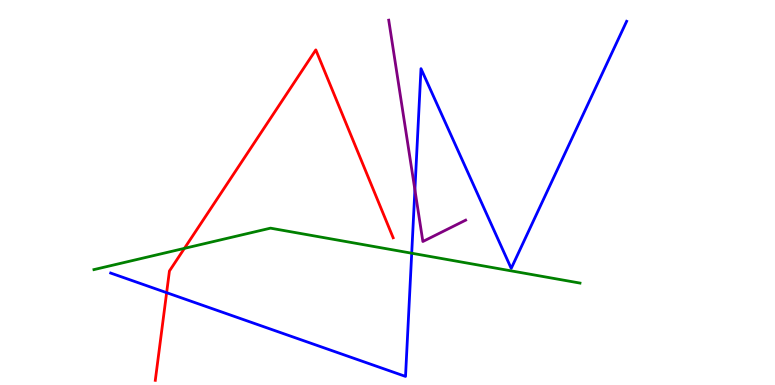[{'lines': ['blue', 'red'], 'intersections': [{'x': 2.15, 'y': 2.4}]}, {'lines': ['green', 'red'], 'intersections': [{'x': 2.38, 'y': 3.55}]}, {'lines': ['purple', 'red'], 'intersections': []}, {'lines': ['blue', 'green'], 'intersections': [{'x': 5.31, 'y': 3.42}]}, {'lines': ['blue', 'purple'], 'intersections': [{'x': 5.35, 'y': 5.07}]}, {'lines': ['green', 'purple'], 'intersections': []}]